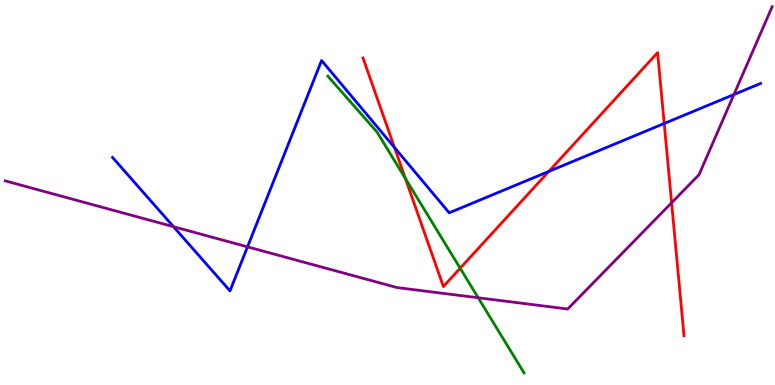[{'lines': ['blue', 'red'], 'intersections': [{'x': 5.09, 'y': 6.17}, {'x': 7.08, 'y': 5.55}, {'x': 8.57, 'y': 6.79}]}, {'lines': ['green', 'red'], 'intersections': [{'x': 5.23, 'y': 5.36}, {'x': 5.94, 'y': 3.03}]}, {'lines': ['purple', 'red'], 'intersections': [{'x': 8.67, 'y': 4.73}]}, {'lines': ['blue', 'green'], 'intersections': []}, {'lines': ['blue', 'purple'], 'intersections': [{'x': 2.24, 'y': 4.11}, {'x': 3.19, 'y': 3.59}, {'x': 9.47, 'y': 7.54}]}, {'lines': ['green', 'purple'], 'intersections': [{'x': 6.17, 'y': 2.27}]}]